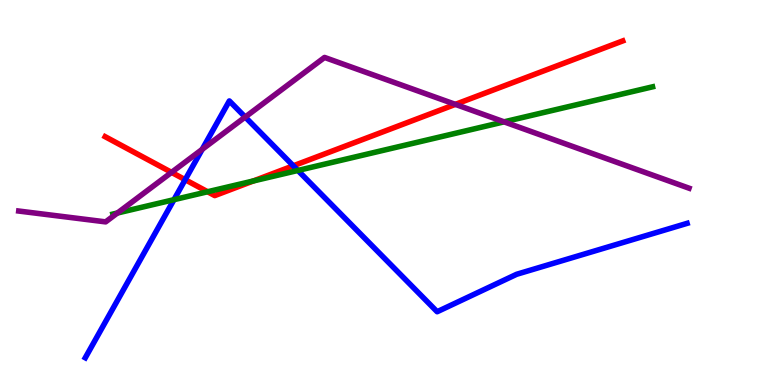[{'lines': ['blue', 'red'], 'intersections': [{'x': 2.39, 'y': 5.33}, {'x': 3.78, 'y': 5.69}]}, {'lines': ['green', 'red'], 'intersections': [{'x': 2.68, 'y': 5.02}, {'x': 3.27, 'y': 5.3}]}, {'lines': ['purple', 'red'], 'intersections': [{'x': 2.21, 'y': 5.52}, {'x': 5.88, 'y': 7.29}]}, {'lines': ['blue', 'green'], 'intersections': [{'x': 2.24, 'y': 4.81}, {'x': 3.84, 'y': 5.57}]}, {'lines': ['blue', 'purple'], 'intersections': [{'x': 2.61, 'y': 6.12}, {'x': 3.16, 'y': 6.96}]}, {'lines': ['green', 'purple'], 'intersections': [{'x': 1.52, 'y': 4.47}, {'x': 6.5, 'y': 6.84}]}]